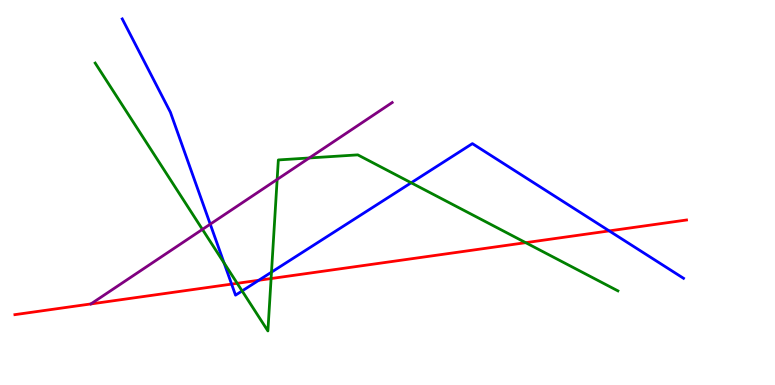[{'lines': ['blue', 'red'], 'intersections': [{'x': 2.99, 'y': 2.62}, {'x': 3.34, 'y': 2.72}, {'x': 7.86, 'y': 4.0}]}, {'lines': ['green', 'red'], 'intersections': [{'x': 3.06, 'y': 2.64}, {'x': 3.5, 'y': 2.77}, {'x': 6.78, 'y': 3.7}]}, {'lines': ['purple', 'red'], 'intersections': []}, {'lines': ['blue', 'green'], 'intersections': [{'x': 2.89, 'y': 3.17}, {'x': 3.12, 'y': 2.44}, {'x': 3.5, 'y': 2.93}, {'x': 5.31, 'y': 5.25}]}, {'lines': ['blue', 'purple'], 'intersections': [{'x': 2.71, 'y': 4.18}]}, {'lines': ['green', 'purple'], 'intersections': [{'x': 2.61, 'y': 4.04}, {'x': 3.58, 'y': 5.34}, {'x': 3.99, 'y': 5.9}]}]